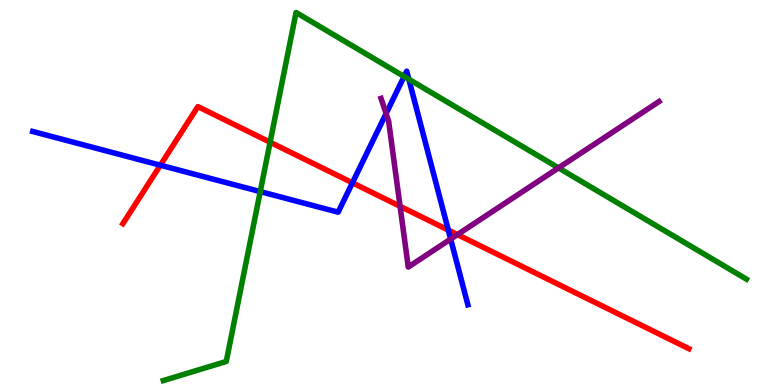[{'lines': ['blue', 'red'], 'intersections': [{'x': 2.07, 'y': 5.71}, {'x': 4.55, 'y': 5.25}, {'x': 5.78, 'y': 4.02}]}, {'lines': ['green', 'red'], 'intersections': [{'x': 3.49, 'y': 6.31}]}, {'lines': ['purple', 'red'], 'intersections': [{'x': 5.16, 'y': 4.64}, {'x': 5.9, 'y': 3.91}]}, {'lines': ['blue', 'green'], 'intersections': [{'x': 3.36, 'y': 5.02}, {'x': 5.21, 'y': 8.01}, {'x': 5.28, 'y': 7.94}]}, {'lines': ['blue', 'purple'], 'intersections': [{'x': 4.98, 'y': 7.05}, {'x': 5.81, 'y': 3.79}]}, {'lines': ['green', 'purple'], 'intersections': [{'x': 7.21, 'y': 5.64}]}]